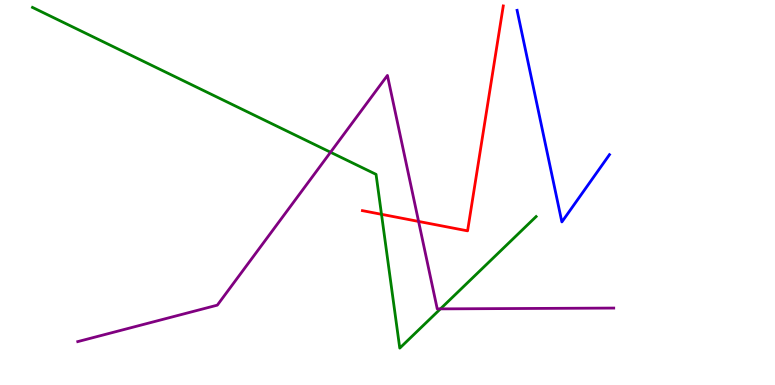[{'lines': ['blue', 'red'], 'intersections': []}, {'lines': ['green', 'red'], 'intersections': [{'x': 4.92, 'y': 4.43}]}, {'lines': ['purple', 'red'], 'intersections': [{'x': 5.4, 'y': 4.25}]}, {'lines': ['blue', 'green'], 'intersections': []}, {'lines': ['blue', 'purple'], 'intersections': []}, {'lines': ['green', 'purple'], 'intersections': [{'x': 4.27, 'y': 6.05}, {'x': 5.68, 'y': 1.98}]}]